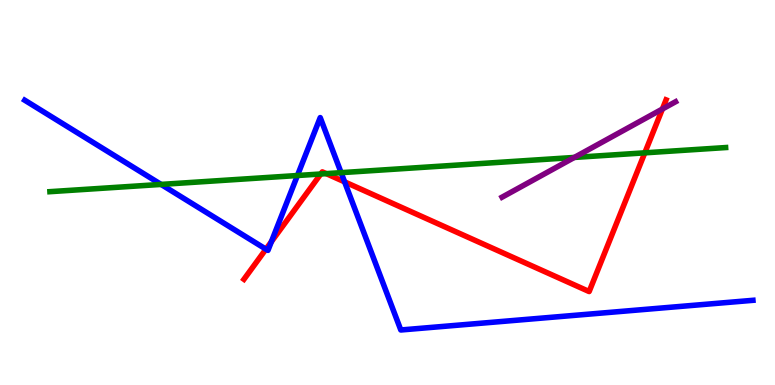[{'lines': ['blue', 'red'], 'intersections': [{'x': 3.43, 'y': 3.53}, {'x': 3.5, 'y': 3.72}, {'x': 4.45, 'y': 5.28}]}, {'lines': ['green', 'red'], 'intersections': [{'x': 4.14, 'y': 5.48}, {'x': 4.21, 'y': 5.49}, {'x': 8.32, 'y': 6.03}]}, {'lines': ['purple', 'red'], 'intersections': [{'x': 8.55, 'y': 7.17}]}, {'lines': ['blue', 'green'], 'intersections': [{'x': 2.08, 'y': 5.21}, {'x': 3.84, 'y': 5.44}, {'x': 4.4, 'y': 5.52}]}, {'lines': ['blue', 'purple'], 'intersections': []}, {'lines': ['green', 'purple'], 'intersections': [{'x': 7.41, 'y': 5.91}]}]